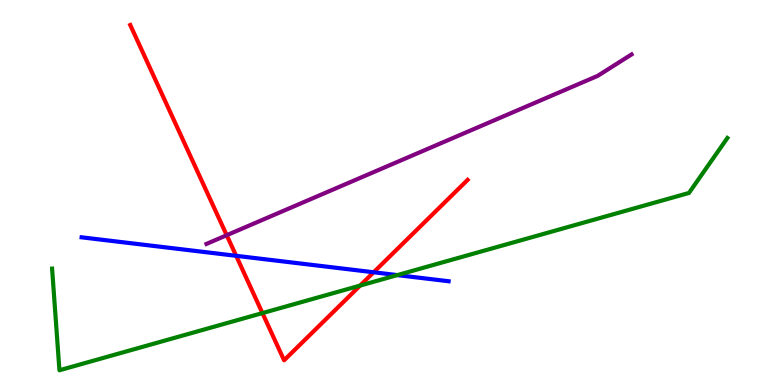[{'lines': ['blue', 'red'], 'intersections': [{'x': 3.05, 'y': 3.36}, {'x': 4.82, 'y': 2.93}]}, {'lines': ['green', 'red'], 'intersections': [{'x': 3.39, 'y': 1.87}, {'x': 4.65, 'y': 2.58}]}, {'lines': ['purple', 'red'], 'intersections': [{'x': 2.93, 'y': 3.89}]}, {'lines': ['blue', 'green'], 'intersections': [{'x': 5.13, 'y': 2.85}]}, {'lines': ['blue', 'purple'], 'intersections': []}, {'lines': ['green', 'purple'], 'intersections': []}]